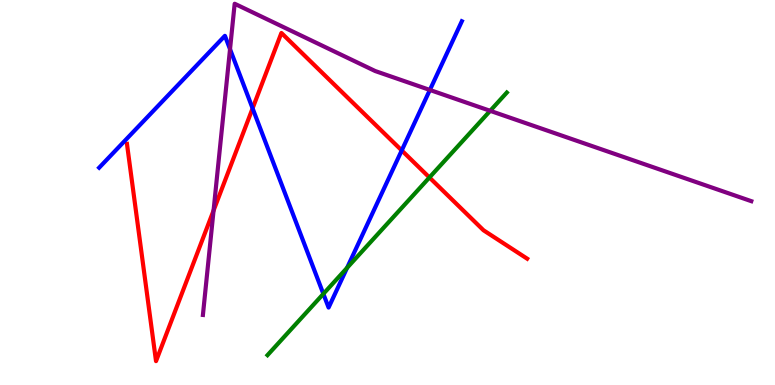[{'lines': ['blue', 'red'], 'intersections': [{'x': 3.26, 'y': 7.19}, {'x': 5.18, 'y': 6.09}]}, {'lines': ['green', 'red'], 'intersections': [{'x': 5.54, 'y': 5.39}]}, {'lines': ['purple', 'red'], 'intersections': [{'x': 2.76, 'y': 4.53}]}, {'lines': ['blue', 'green'], 'intersections': [{'x': 4.17, 'y': 2.37}, {'x': 4.48, 'y': 3.04}]}, {'lines': ['blue', 'purple'], 'intersections': [{'x': 2.97, 'y': 8.72}, {'x': 5.55, 'y': 7.66}]}, {'lines': ['green', 'purple'], 'intersections': [{'x': 6.32, 'y': 7.12}]}]